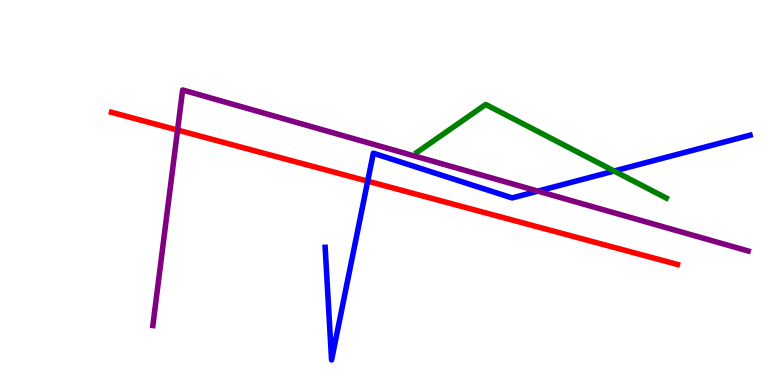[{'lines': ['blue', 'red'], 'intersections': [{'x': 4.74, 'y': 5.29}]}, {'lines': ['green', 'red'], 'intersections': []}, {'lines': ['purple', 'red'], 'intersections': [{'x': 2.29, 'y': 6.62}]}, {'lines': ['blue', 'green'], 'intersections': [{'x': 7.92, 'y': 5.56}]}, {'lines': ['blue', 'purple'], 'intersections': [{'x': 6.94, 'y': 5.04}]}, {'lines': ['green', 'purple'], 'intersections': []}]